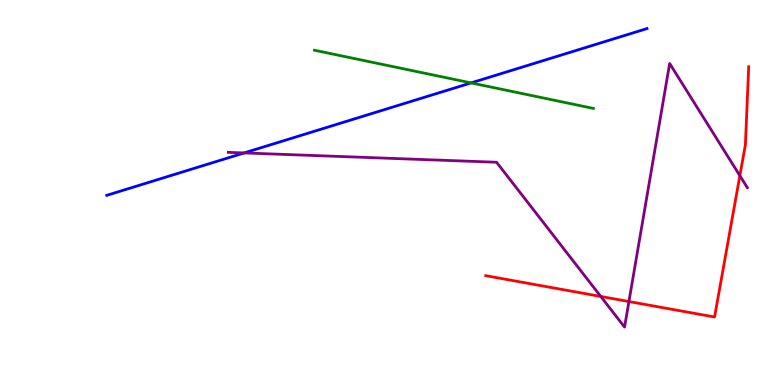[{'lines': ['blue', 'red'], 'intersections': []}, {'lines': ['green', 'red'], 'intersections': []}, {'lines': ['purple', 'red'], 'intersections': [{'x': 7.75, 'y': 2.3}, {'x': 8.12, 'y': 2.17}, {'x': 9.55, 'y': 5.44}]}, {'lines': ['blue', 'green'], 'intersections': [{'x': 6.08, 'y': 7.85}]}, {'lines': ['blue', 'purple'], 'intersections': [{'x': 3.15, 'y': 6.03}]}, {'lines': ['green', 'purple'], 'intersections': []}]